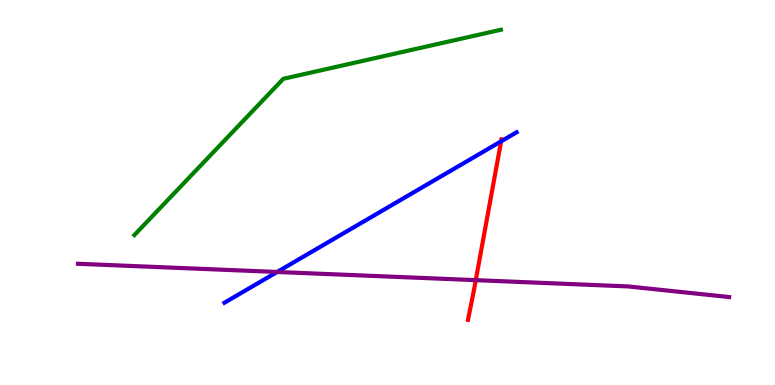[{'lines': ['blue', 'red'], 'intersections': [{'x': 6.47, 'y': 6.33}]}, {'lines': ['green', 'red'], 'intersections': []}, {'lines': ['purple', 'red'], 'intersections': [{'x': 6.14, 'y': 2.72}]}, {'lines': ['blue', 'green'], 'intersections': []}, {'lines': ['blue', 'purple'], 'intersections': [{'x': 3.58, 'y': 2.94}]}, {'lines': ['green', 'purple'], 'intersections': []}]